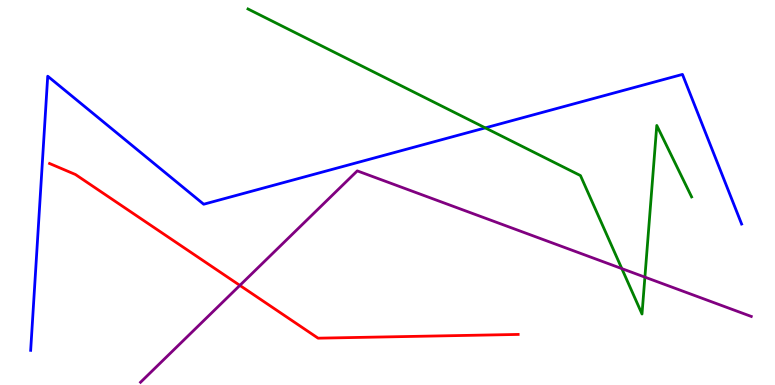[{'lines': ['blue', 'red'], 'intersections': []}, {'lines': ['green', 'red'], 'intersections': []}, {'lines': ['purple', 'red'], 'intersections': [{'x': 3.09, 'y': 2.59}]}, {'lines': ['blue', 'green'], 'intersections': [{'x': 6.26, 'y': 6.68}]}, {'lines': ['blue', 'purple'], 'intersections': []}, {'lines': ['green', 'purple'], 'intersections': [{'x': 8.02, 'y': 3.02}, {'x': 8.32, 'y': 2.8}]}]